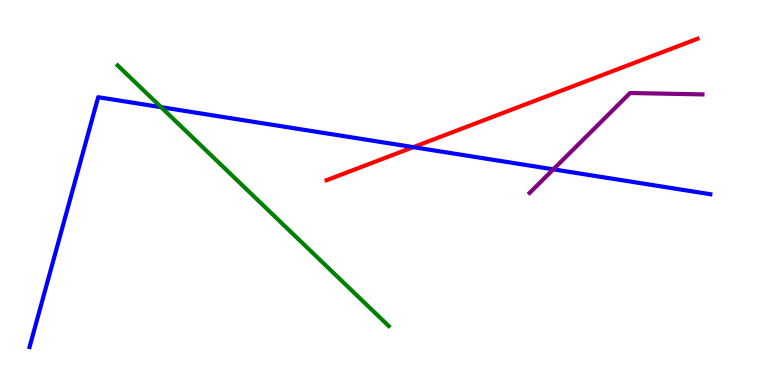[{'lines': ['blue', 'red'], 'intersections': [{'x': 5.33, 'y': 6.18}]}, {'lines': ['green', 'red'], 'intersections': []}, {'lines': ['purple', 'red'], 'intersections': []}, {'lines': ['blue', 'green'], 'intersections': [{'x': 2.08, 'y': 7.22}]}, {'lines': ['blue', 'purple'], 'intersections': [{'x': 7.14, 'y': 5.6}]}, {'lines': ['green', 'purple'], 'intersections': []}]